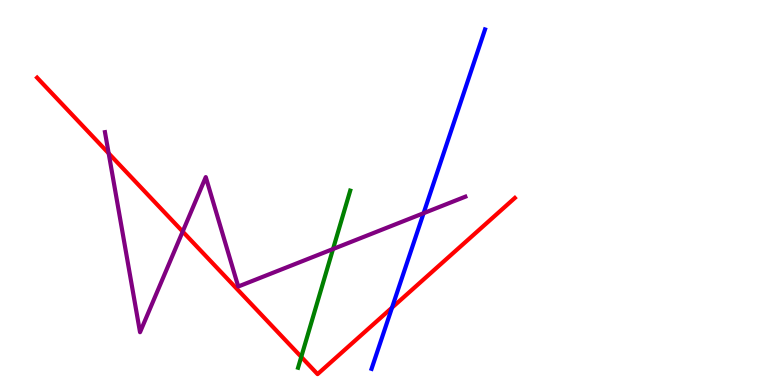[{'lines': ['blue', 'red'], 'intersections': [{'x': 5.06, 'y': 2.01}]}, {'lines': ['green', 'red'], 'intersections': [{'x': 3.89, 'y': 0.73}]}, {'lines': ['purple', 'red'], 'intersections': [{'x': 1.4, 'y': 6.02}, {'x': 2.36, 'y': 3.99}]}, {'lines': ['blue', 'green'], 'intersections': []}, {'lines': ['blue', 'purple'], 'intersections': [{'x': 5.47, 'y': 4.46}]}, {'lines': ['green', 'purple'], 'intersections': [{'x': 4.3, 'y': 3.53}]}]